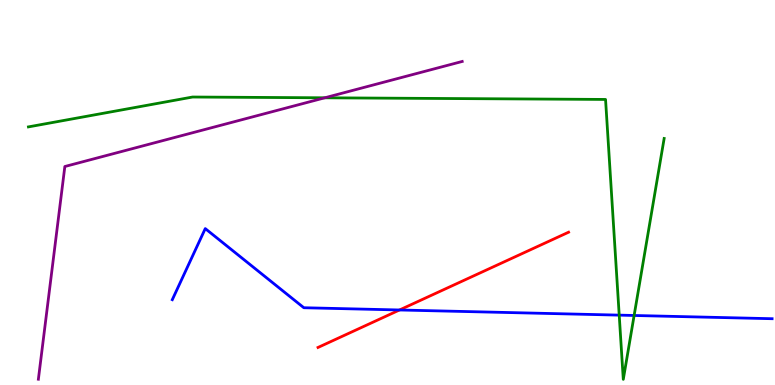[{'lines': ['blue', 'red'], 'intersections': [{'x': 5.15, 'y': 1.95}]}, {'lines': ['green', 'red'], 'intersections': []}, {'lines': ['purple', 'red'], 'intersections': []}, {'lines': ['blue', 'green'], 'intersections': [{'x': 7.99, 'y': 1.81}, {'x': 8.18, 'y': 1.81}]}, {'lines': ['blue', 'purple'], 'intersections': []}, {'lines': ['green', 'purple'], 'intersections': [{'x': 4.19, 'y': 7.46}]}]